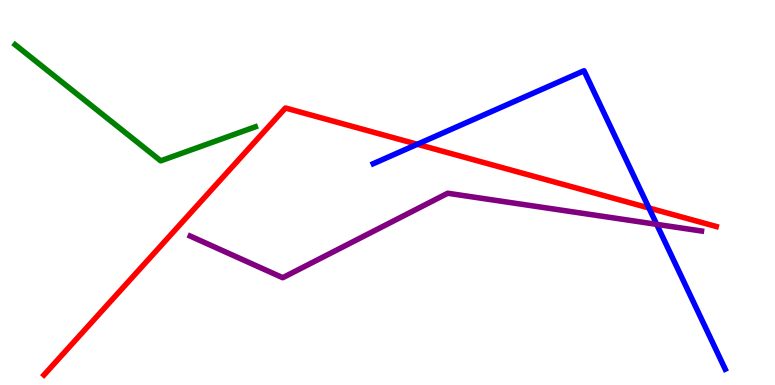[{'lines': ['blue', 'red'], 'intersections': [{'x': 5.38, 'y': 6.25}, {'x': 8.37, 'y': 4.6}]}, {'lines': ['green', 'red'], 'intersections': []}, {'lines': ['purple', 'red'], 'intersections': []}, {'lines': ['blue', 'green'], 'intersections': []}, {'lines': ['blue', 'purple'], 'intersections': [{'x': 8.47, 'y': 4.17}]}, {'lines': ['green', 'purple'], 'intersections': []}]